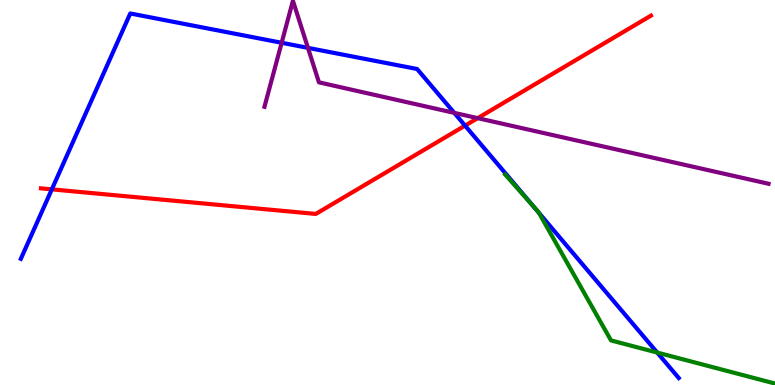[{'lines': ['blue', 'red'], 'intersections': [{'x': 0.669, 'y': 5.08}, {'x': 6.0, 'y': 6.74}]}, {'lines': ['green', 'red'], 'intersections': []}, {'lines': ['purple', 'red'], 'intersections': [{'x': 6.16, 'y': 6.93}]}, {'lines': ['blue', 'green'], 'intersections': [{'x': 6.88, 'y': 4.64}, {'x': 6.95, 'y': 4.47}, {'x': 8.48, 'y': 0.843}]}, {'lines': ['blue', 'purple'], 'intersections': [{'x': 3.63, 'y': 8.89}, {'x': 3.97, 'y': 8.76}, {'x': 5.86, 'y': 7.07}]}, {'lines': ['green', 'purple'], 'intersections': []}]